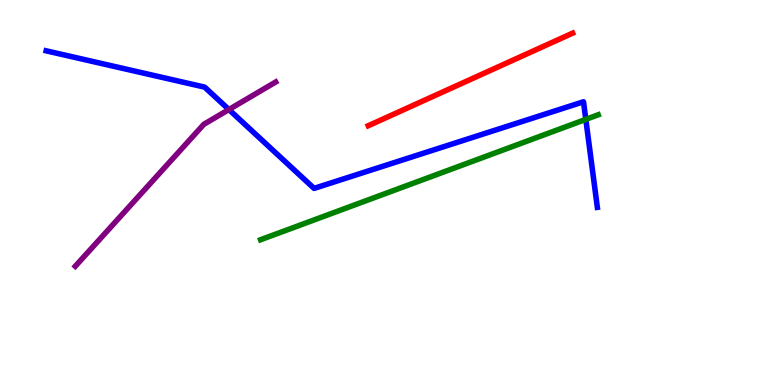[{'lines': ['blue', 'red'], 'intersections': []}, {'lines': ['green', 'red'], 'intersections': []}, {'lines': ['purple', 'red'], 'intersections': []}, {'lines': ['blue', 'green'], 'intersections': [{'x': 7.56, 'y': 6.9}]}, {'lines': ['blue', 'purple'], 'intersections': [{'x': 2.95, 'y': 7.15}]}, {'lines': ['green', 'purple'], 'intersections': []}]